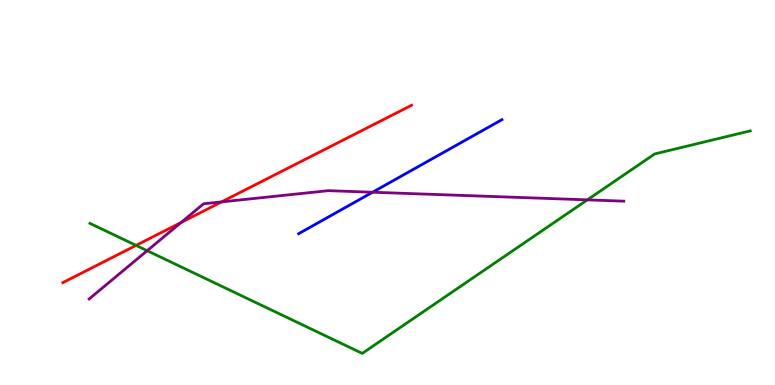[{'lines': ['blue', 'red'], 'intersections': []}, {'lines': ['green', 'red'], 'intersections': [{'x': 1.76, 'y': 3.63}]}, {'lines': ['purple', 'red'], 'intersections': [{'x': 2.34, 'y': 4.22}, {'x': 2.86, 'y': 4.76}]}, {'lines': ['blue', 'green'], 'intersections': []}, {'lines': ['blue', 'purple'], 'intersections': [{'x': 4.81, 'y': 5.01}]}, {'lines': ['green', 'purple'], 'intersections': [{'x': 1.9, 'y': 3.49}, {'x': 7.58, 'y': 4.81}]}]